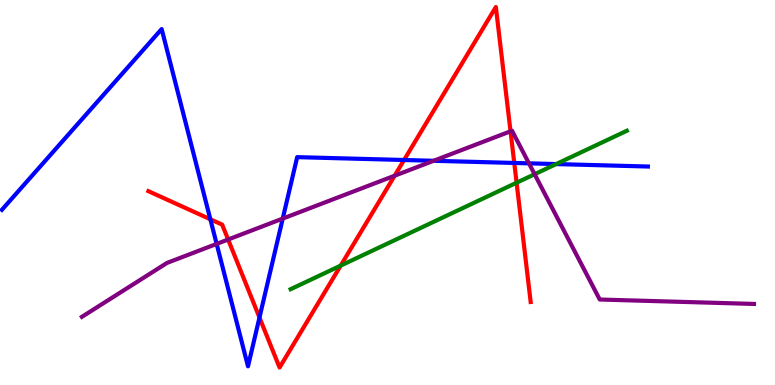[{'lines': ['blue', 'red'], 'intersections': [{'x': 2.71, 'y': 4.3}, {'x': 3.35, 'y': 1.75}, {'x': 5.21, 'y': 5.84}, {'x': 6.64, 'y': 5.77}]}, {'lines': ['green', 'red'], 'intersections': [{'x': 4.4, 'y': 3.1}, {'x': 6.67, 'y': 5.25}]}, {'lines': ['purple', 'red'], 'intersections': [{'x': 2.94, 'y': 3.78}, {'x': 5.09, 'y': 5.44}, {'x': 6.59, 'y': 6.59}]}, {'lines': ['blue', 'green'], 'intersections': [{'x': 7.18, 'y': 5.74}]}, {'lines': ['blue', 'purple'], 'intersections': [{'x': 2.8, 'y': 3.66}, {'x': 3.65, 'y': 4.32}, {'x': 5.59, 'y': 5.82}, {'x': 6.83, 'y': 5.76}]}, {'lines': ['green', 'purple'], 'intersections': [{'x': 6.9, 'y': 5.47}]}]